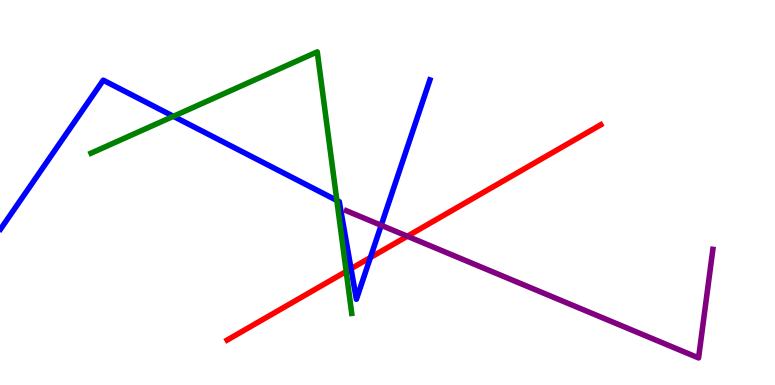[{'lines': ['blue', 'red'], 'intersections': [{'x': 4.53, 'y': 3.02}, {'x': 4.78, 'y': 3.31}]}, {'lines': ['green', 'red'], 'intersections': [{'x': 4.47, 'y': 2.95}]}, {'lines': ['purple', 'red'], 'intersections': [{'x': 5.26, 'y': 3.86}]}, {'lines': ['blue', 'green'], 'intersections': [{'x': 2.24, 'y': 6.98}, {'x': 4.35, 'y': 4.79}]}, {'lines': ['blue', 'purple'], 'intersections': [{'x': 4.92, 'y': 4.15}]}, {'lines': ['green', 'purple'], 'intersections': []}]